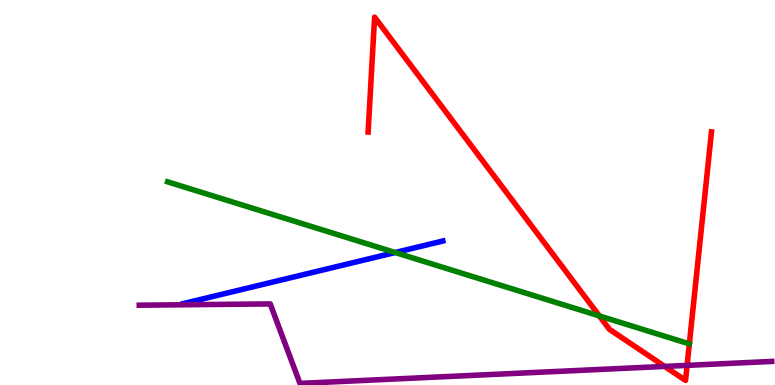[{'lines': ['blue', 'red'], 'intersections': []}, {'lines': ['green', 'red'], 'intersections': [{'x': 7.73, 'y': 1.79}, {'x': 8.89, 'y': 1.07}]}, {'lines': ['purple', 'red'], 'intersections': [{'x': 8.58, 'y': 0.483}, {'x': 8.87, 'y': 0.51}]}, {'lines': ['blue', 'green'], 'intersections': [{'x': 5.1, 'y': 3.44}]}, {'lines': ['blue', 'purple'], 'intersections': []}, {'lines': ['green', 'purple'], 'intersections': []}]